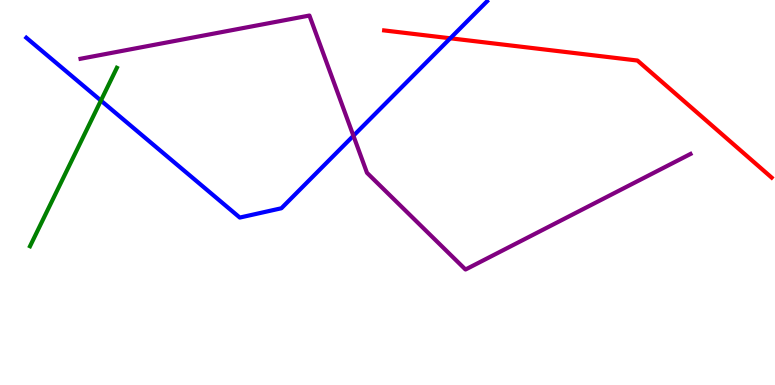[{'lines': ['blue', 'red'], 'intersections': [{'x': 5.81, 'y': 9.01}]}, {'lines': ['green', 'red'], 'intersections': []}, {'lines': ['purple', 'red'], 'intersections': []}, {'lines': ['blue', 'green'], 'intersections': [{'x': 1.3, 'y': 7.39}]}, {'lines': ['blue', 'purple'], 'intersections': [{'x': 4.56, 'y': 6.47}]}, {'lines': ['green', 'purple'], 'intersections': []}]